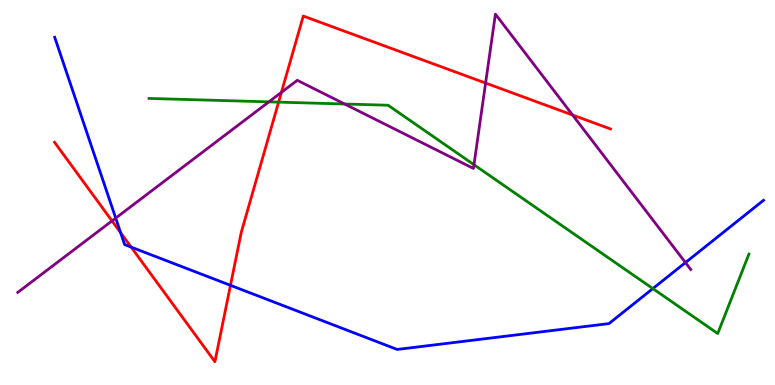[{'lines': ['blue', 'red'], 'intersections': [{'x': 1.56, 'y': 3.96}, {'x': 1.69, 'y': 3.58}, {'x': 2.97, 'y': 2.59}]}, {'lines': ['green', 'red'], 'intersections': [{'x': 3.59, 'y': 7.35}]}, {'lines': ['purple', 'red'], 'intersections': [{'x': 1.45, 'y': 4.26}, {'x': 3.63, 'y': 7.6}, {'x': 6.27, 'y': 7.84}, {'x': 7.39, 'y': 7.01}]}, {'lines': ['blue', 'green'], 'intersections': [{'x': 8.42, 'y': 2.5}]}, {'lines': ['blue', 'purple'], 'intersections': [{'x': 1.49, 'y': 4.34}, {'x': 8.84, 'y': 3.18}]}, {'lines': ['green', 'purple'], 'intersections': [{'x': 3.47, 'y': 7.35}, {'x': 4.45, 'y': 7.3}, {'x': 6.12, 'y': 5.72}]}]